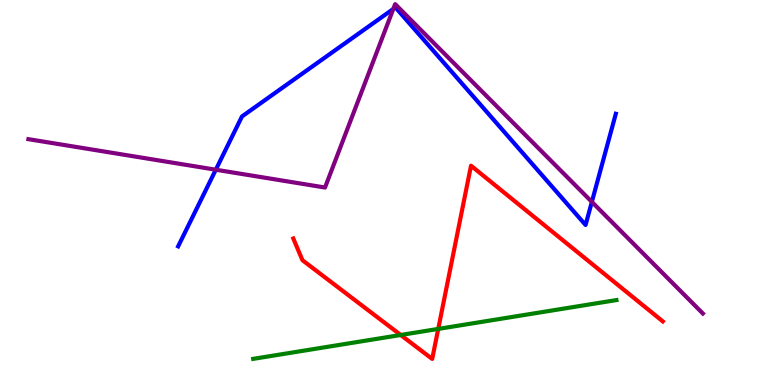[{'lines': ['blue', 'red'], 'intersections': []}, {'lines': ['green', 'red'], 'intersections': [{'x': 5.17, 'y': 1.3}, {'x': 5.65, 'y': 1.46}]}, {'lines': ['purple', 'red'], 'intersections': []}, {'lines': ['blue', 'green'], 'intersections': []}, {'lines': ['blue', 'purple'], 'intersections': [{'x': 2.78, 'y': 5.59}, {'x': 5.07, 'y': 9.77}, {'x': 7.64, 'y': 4.76}]}, {'lines': ['green', 'purple'], 'intersections': []}]